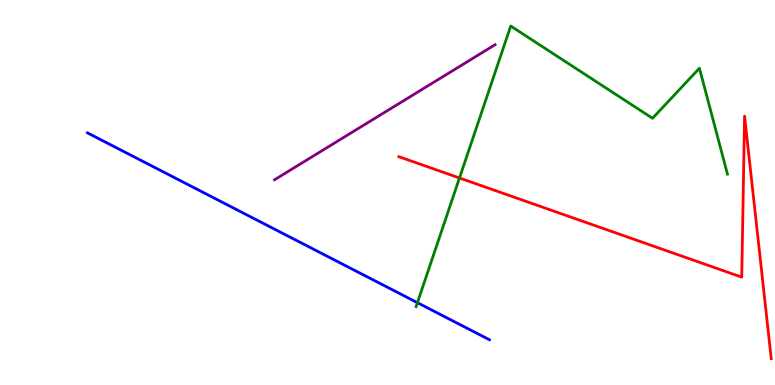[{'lines': ['blue', 'red'], 'intersections': []}, {'lines': ['green', 'red'], 'intersections': [{'x': 5.93, 'y': 5.38}]}, {'lines': ['purple', 'red'], 'intersections': []}, {'lines': ['blue', 'green'], 'intersections': [{'x': 5.39, 'y': 2.14}]}, {'lines': ['blue', 'purple'], 'intersections': []}, {'lines': ['green', 'purple'], 'intersections': []}]